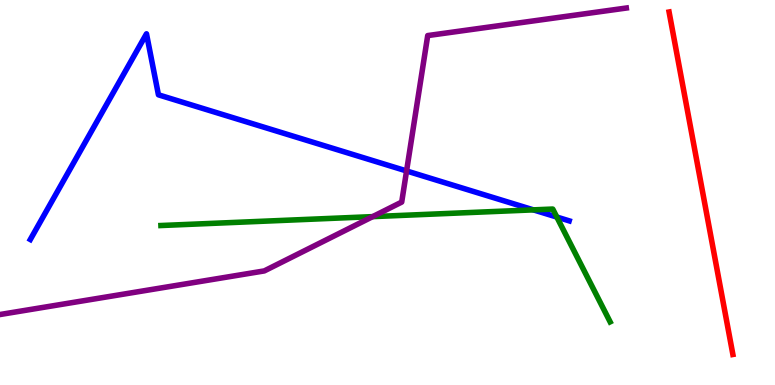[{'lines': ['blue', 'red'], 'intersections': []}, {'lines': ['green', 'red'], 'intersections': []}, {'lines': ['purple', 'red'], 'intersections': []}, {'lines': ['blue', 'green'], 'intersections': [{'x': 6.88, 'y': 4.55}, {'x': 7.18, 'y': 4.36}]}, {'lines': ['blue', 'purple'], 'intersections': [{'x': 5.25, 'y': 5.56}]}, {'lines': ['green', 'purple'], 'intersections': [{'x': 4.81, 'y': 4.37}]}]